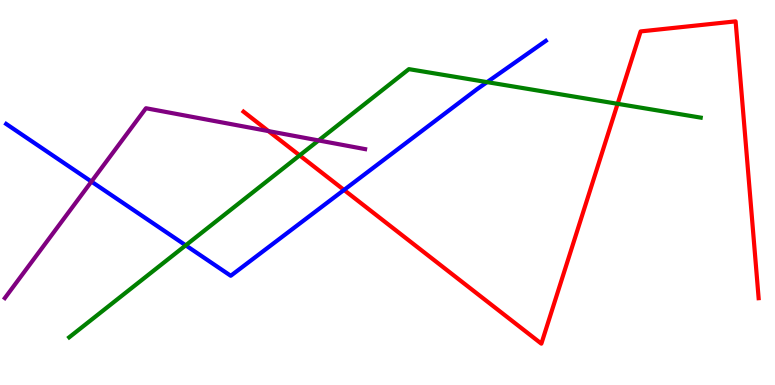[{'lines': ['blue', 'red'], 'intersections': [{'x': 4.44, 'y': 5.07}]}, {'lines': ['green', 'red'], 'intersections': [{'x': 3.87, 'y': 5.96}, {'x': 7.97, 'y': 7.3}]}, {'lines': ['purple', 'red'], 'intersections': [{'x': 3.46, 'y': 6.6}]}, {'lines': ['blue', 'green'], 'intersections': [{'x': 2.4, 'y': 3.63}, {'x': 6.28, 'y': 7.87}]}, {'lines': ['blue', 'purple'], 'intersections': [{'x': 1.18, 'y': 5.28}]}, {'lines': ['green', 'purple'], 'intersections': [{'x': 4.11, 'y': 6.35}]}]